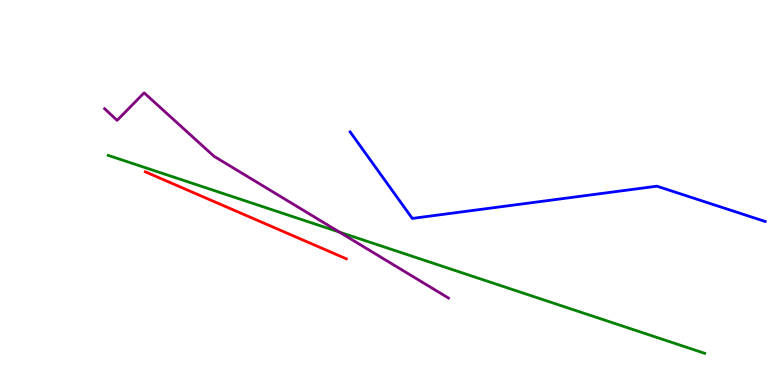[{'lines': ['blue', 'red'], 'intersections': []}, {'lines': ['green', 'red'], 'intersections': []}, {'lines': ['purple', 'red'], 'intersections': []}, {'lines': ['blue', 'green'], 'intersections': []}, {'lines': ['blue', 'purple'], 'intersections': []}, {'lines': ['green', 'purple'], 'intersections': [{'x': 4.38, 'y': 3.97}]}]